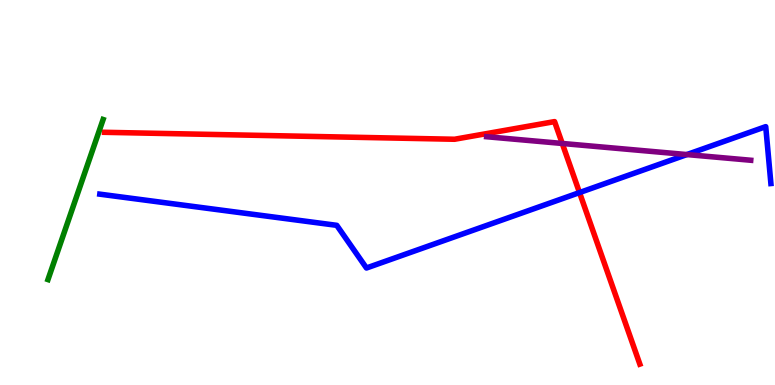[{'lines': ['blue', 'red'], 'intersections': [{'x': 7.48, 'y': 5.0}]}, {'lines': ['green', 'red'], 'intersections': []}, {'lines': ['purple', 'red'], 'intersections': [{'x': 7.25, 'y': 6.27}]}, {'lines': ['blue', 'green'], 'intersections': []}, {'lines': ['blue', 'purple'], 'intersections': [{'x': 8.86, 'y': 5.99}]}, {'lines': ['green', 'purple'], 'intersections': []}]